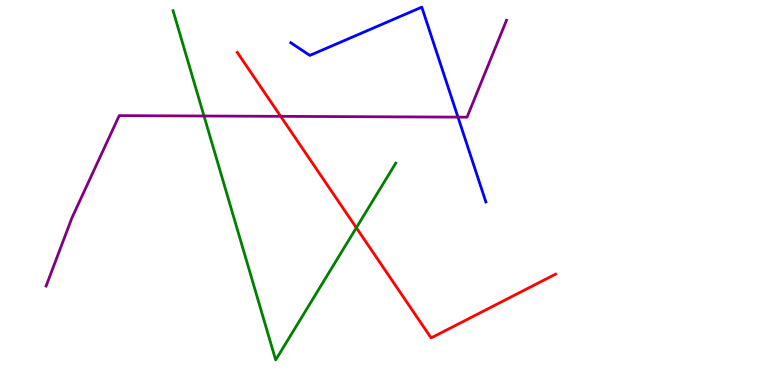[{'lines': ['blue', 'red'], 'intersections': []}, {'lines': ['green', 'red'], 'intersections': [{'x': 4.6, 'y': 4.08}]}, {'lines': ['purple', 'red'], 'intersections': [{'x': 3.62, 'y': 6.98}]}, {'lines': ['blue', 'green'], 'intersections': []}, {'lines': ['blue', 'purple'], 'intersections': [{'x': 5.91, 'y': 6.96}]}, {'lines': ['green', 'purple'], 'intersections': [{'x': 2.63, 'y': 6.99}]}]